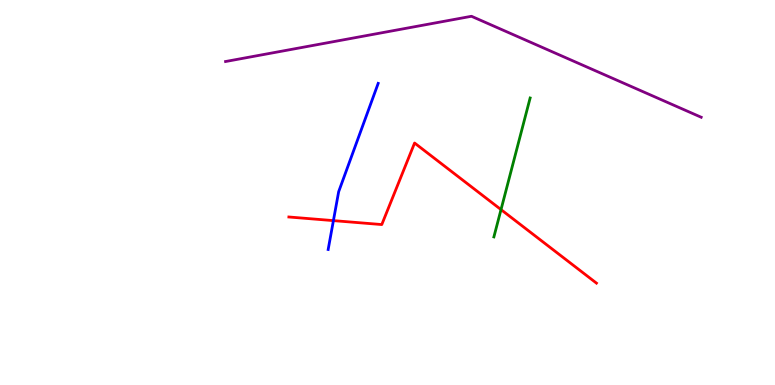[{'lines': ['blue', 'red'], 'intersections': [{'x': 4.3, 'y': 4.27}]}, {'lines': ['green', 'red'], 'intersections': [{'x': 6.46, 'y': 4.56}]}, {'lines': ['purple', 'red'], 'intersections': []}, {'lines': ['blue', 'green'], 'intersections': []}, {'lines': ['blue', 'purple'], 'intersections': []}, {'lines': ['green', 'purple'], 'intersections': []}]